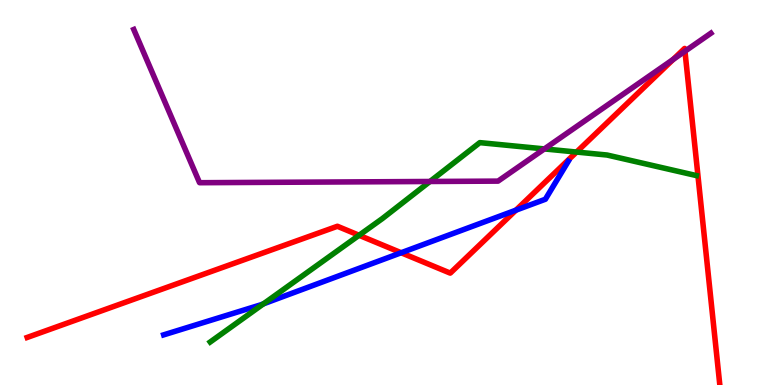[{'lines': ['blue', 'red'], 'intersections': [{'x': 5.18, 'y': 3.44}, {'x': 6.66, 'y': 4.54}]}, {'lines': ['green', 'red'], 'intersections': [{'x': 4.63, 'y': 3.89}, {'x': 7.44, 'y': 6.05}]}, {'lines': ['purple', 'red'], 'intersections': [{'x': 8.69, 'y': 8.46}, {'x': 8.84, 'y': 8.67}]}, {'lines': ['blue', 'green'], 'intersections': [{'x': 3.4, 'y': 2.11}]}, {'lines': ['blue', 'purple'], 'intersections': []}, {'lines': ['green', 'purple'], 'intersections': [{'x': 5.55, 'y': 5.29}, {'x': 7.02, 'y': 6.13}]}]